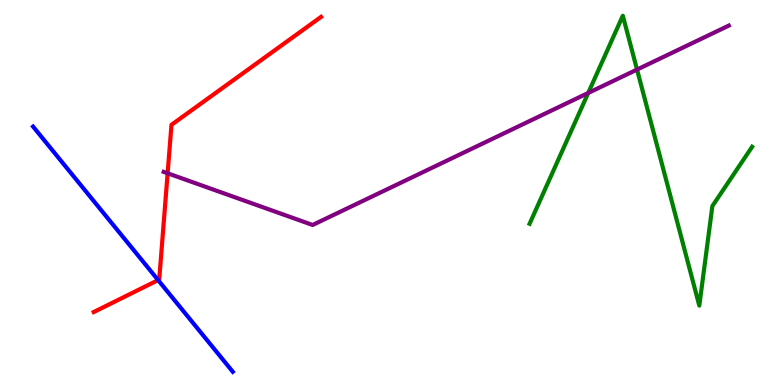[{'lines': ['blue', 'red'], 'intersections': [{'x': 2.04, 'y': 2.72}]}, {'lines': ['green', 'red'], 'intersections': []}, {'lines': ['purple', 'red'], 'intersections': [{'x': 2.16, 'y': 5.5}]}, {'lines': ['blue', 'green'], 'intersections': []}, {'lines': ['blue', 'purple'], 'intersections': []}, {'lines': ['green', 'purple'], 'intersections': [{'x': 7.59, 'y': 7.59}, {'x': 8.22, 'y': 8.19}]}]